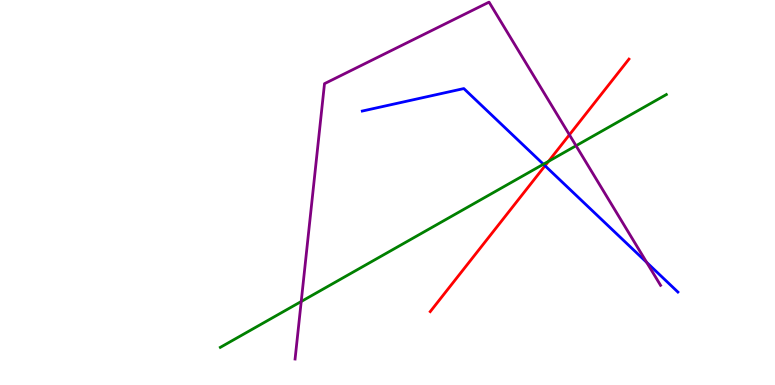[{'lines': ['blue', 'red'], 'intersections': [{'x': 7.03, 'y': 5.69}]}, {'lines': ['green', 'red'], 'intersections': [{'x': 7.08, 'y': 5.81}]}, {'lines': ['purple', 'red'], 'intersections': [{'x': 7.35, 'y': 6.5}]}, {'lines': ['blue', 'green'], 'intersections': [{'x': 7.01, 'y': 5.73}]}, {'lines': ['blue', 'purple'], 'intersections': [{'x': 8.34, 'y': 3.19}]}, {'lines': ['green', 'purple'], 'intersections': [{'x': 3.89, 'y': 2.17}, {'x': 7.43, 'y': 6.21}]}]